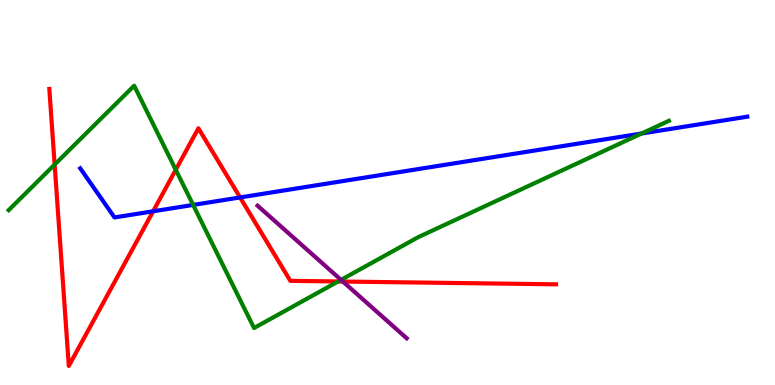[{'lines': ['blue', 'red'], 'intersections': [{'x': 1.98, 'y': 4.51}, {'x': 3.1, 'y': 4.87}]}, {'lines': ['green', 'red'], 'intersections': [{'x': 0.705, 'y': 5.73}, {'x': 2.27, 'y': 5.59}, {'x': 4.36, 'y': 2.69}]}, {'lines': ['purple', 'red'], 'intersections': [{'x': 4.42, 'y': 2.69}]}, {'lines': ['blue', 'green'], 'intersections': [{'x': 2.49, 'y': 4.68}, {'x': 8.28, 'y': 6.53}]}, {'lines': ['blue', 'purple'], 'intersections': []}, {'lines': ['green', 'purple'], 'intersections': [{'x': 4.4, 'y': 2.73}]}]